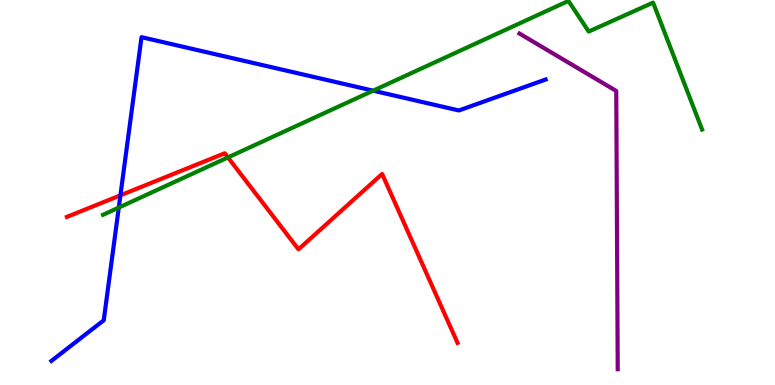[{'lines': ['blue', 'red'], 'intersections': [{'x': 1.55, 'y': 4.93}]}, {'lines': ['green', 'red'], 'intersections': [{'x': 2.94, 'y': 5.91}]}, {'lines': ['purple', 'red'], 'intersections': []}, {'lines': ['blue', 'green'], 'intersections': [{'x': 1.53, 'y': 4.61}, {'x': 4.81, 'y': 7.64}]}, {'lines': ['blue', 'purple'], 'intersections': []}, {'lines': ['green', 'purple'], 'intersections': []}]